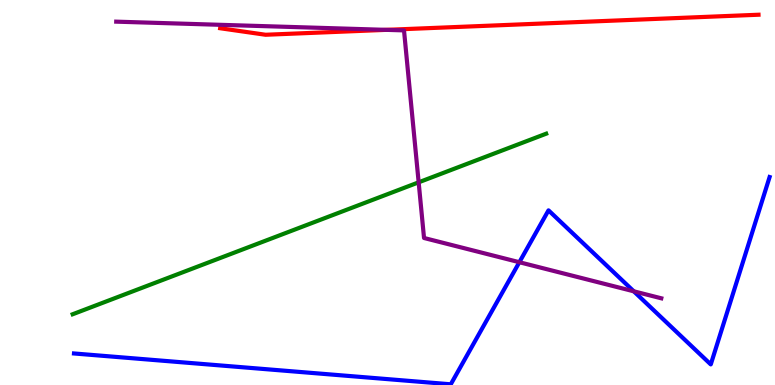[{'lines': ['blue', 'red'], 'intersections': []}, {'lines': ['green', 'red'], 'intersections': []}, {'lines': ['purple', 'red'], 'intersections': [{'x': 4.98, 'y': 9.22}]}, {'lines': ['blue', 'green'], 'intersections': []}, {'lines': ['blue', 'purple'], 'intersections': [{'x': 6.7, 'y': 3.19}, {'x': 8.18, 'y': 2.43}]}, {'lines': ['green', 'purple'], 'intersections': [{'x': 5.4, 'y': 5.26}]}]